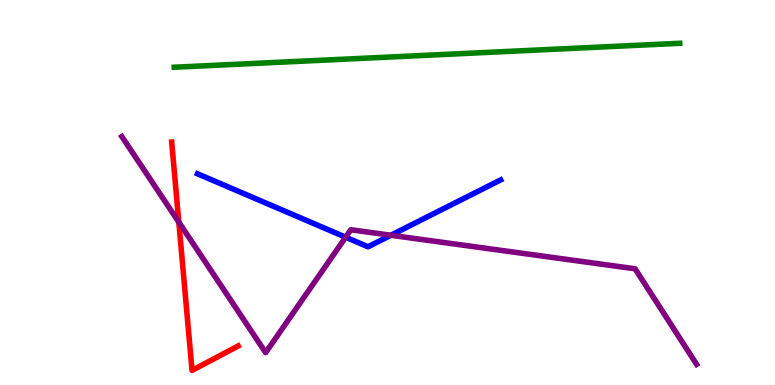[{'lines': ['blue', 'red'], 'intersections': []}, {'lines': ['green', 'red'], 'intersections': []}, {'lines': ['purple', 'red'], 'intersections': [{'x': 2.31, 'y': 4.23}]}, {'lines': ['blue', 'green'], 'intersections': []}, {'lines': ['blue', 'purple'], 'intersections': [{'x': 4.46, 'y': 3.84}, {'x': 5.04, 'y': 3.89}]}, {'lines': ['green', 'purple'], 'intersections': []}]